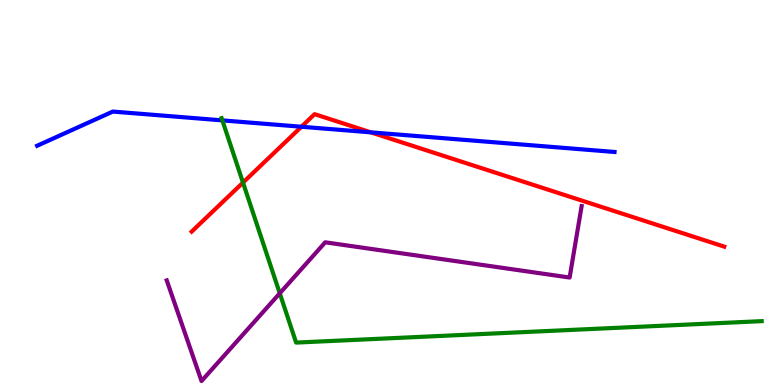[{'lines': ['blue', 'red'], 'intersections': [{'x': 3.89, 'y': 6.71}, {'x': 4.78, 'y': 6.56}]}, {'lines': ['green', 'red'], 'intersections': [{'x': 3.14, 'y': 5.26}]}, {'lines': ['purple', 'red'], 'intersections': []}, {'lines': ['blue', 'green'], 'intersections': [{'x': 2.87, 'y': 6.87}]}, {'lines': ['blue', 'purple'], 'intersections': []}, {'lines': ['green', 'purple'], 'intersections': [{'x': 3.61, 'y': 2.38}]}]